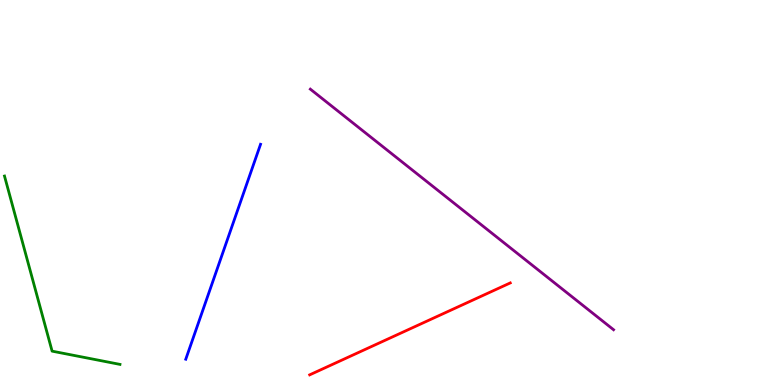[{'lines': ['blue', 'red'], 'intersections': []}, {'lines': ['green', 'red'], 'intersections': []}, {'lines': ['purple', 'red'], 'intersections': []}, {'lines': ['blue', 'green'], 'intersections': []}, {'lines': ['blue', 'purple'], 'intersections': []}, {'lines': ['green', 'purple'], 'intersections': []}]